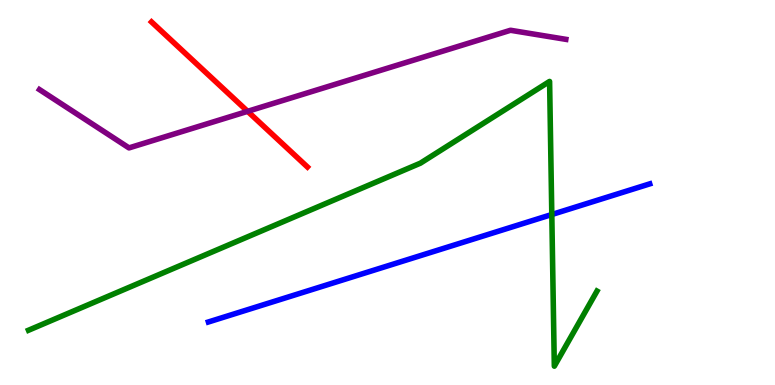[{'lines': ['blue', 'red'], 'intersections': []}, {'lines': ['green', 'red'], 'intersections': []}, {'lines': ['purple', 'red'], 'intersections': [{'x': 3.2, 'y': 7.11}]}, {'lines': ['blue', 'green'], 'intersections': [{'x': 7.12, 'y': 4.43}]}, {'lines': ['blue', 'purple'], 'intersections': []}, {'lines': ['green', 'purple'], 'intersections': []}]